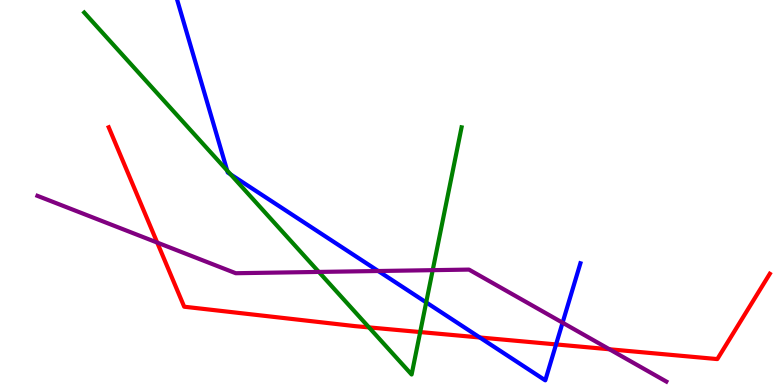[{'lines': ['blue', 'red'], 'intersections': [{'x': 6.19, 'y': 1.23}, {'x': 7.17, 'y': 1.05}]}, {'lines': ['green', 'red'], 'intersections': [{'x': 4.76, 'y': 1.5}, {'x': 5.42, 'y': 1.38}]}, {'lines': ['purple', 'red'], 'intersections': [{'x': 2.03, 'y': 3.7}, {'x': 7.86, 'y': 0.928}]}, {'lines': ['blue', 'green'], 'intersections': [{'x': 2.93, 'y': 5.57}, {'x': 2.98, 'y': 5.47}, {'x': 5.5, 'y': 2.15}]}, {'lines': ['blue', 'purple'], 'intersections': [{'x': 4.88, 'y': 2.96}, {'x': 7.26, 'y': 1.62}]}, {'lines': ['green', 'purple'], 'intersections': [{'x': 4.11, 'y': 2.94}, {'x': 5.58, 'y': 2.98}]}]